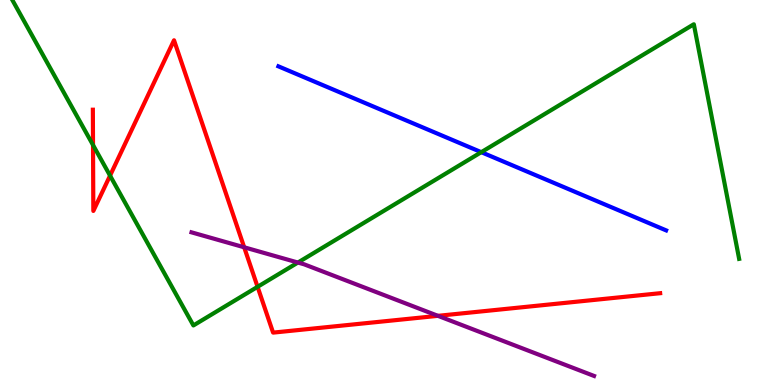[{'lines': ['blue', 'red'], 'intersections': []}, {'lines': ['green', 'red'], 'intersections': [{'x': 1.2, 'y': 6.23}, {'x': 1.42, 'y': 5.44}, {'x': 3.32, 'y': 2.55}]}, {'lines': ['purple', 'red'], 'intersections': [{'x': 3.15, 'y': 3.58}, {'x': 5.65, 'y': 1.8}]}, {'lines': ['blue', 'green'], 'intersections': [{'x': 6.21, 'y': 6.05}]}, {'lines': ['blue', 'purple'], 'intersections': []}, {'lines': ['green', 'purple'], 'intersections': [{'x': 3.84, 'y': 3.18}]}]